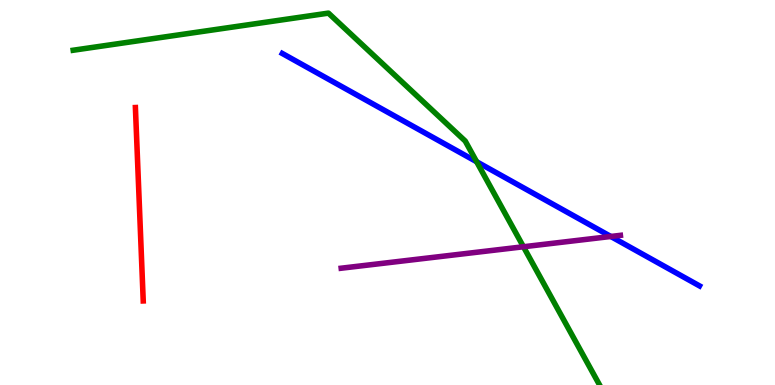[{'lines': ['blue', 'red'], 'intersections': []}, {'lines': ['green', 'red'], 'intersections': []}, {'lines': ['purple', 'red'], 'intersections': []}, {'lines': ['blue', 'green'], 'intersections': [{'x': 6.15, 'y': 5.8}]}, {'lines': ['blue', 'purple'], 'intersections': [{'x': 7.88, 'y': 3.86}]}, {'lines': ['green', 'purple'], 'intersections': [{'x': 6.75, 'y': 3.59}]}]